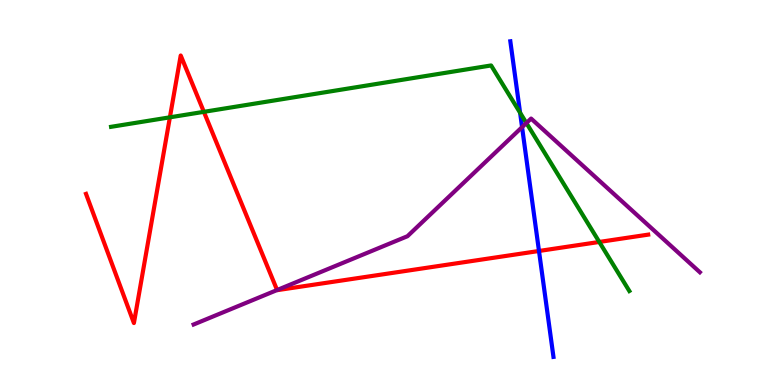[{'lines': ['blue', 'red'], 'intersections': [{'x': 6.95, 'y': 3.48}]}, {'lines': ['green', 'red'], 'intersections': [{'x': 2.19, 'y': 6.95}, {'x': 2.63, 'y': 7.1}, {'x': 7.73, 'y': 3.72}]}, {'lines': ['purple', 'red'], 'intersections': [{'x': 3.58, 'y': 2.47}]}, {'lines': ['blue', 'green'], 'intersections': [{'x': 6.71, 'y': 7.07}]}, {'lines': ['blue', 'purple'], 'intersections': [{'x': 6.74, 'y': 6.7}]}, {'lines': ['green', 'purple'], 'intersections': [{'x': 6.79, 'y': 6.8}]}]